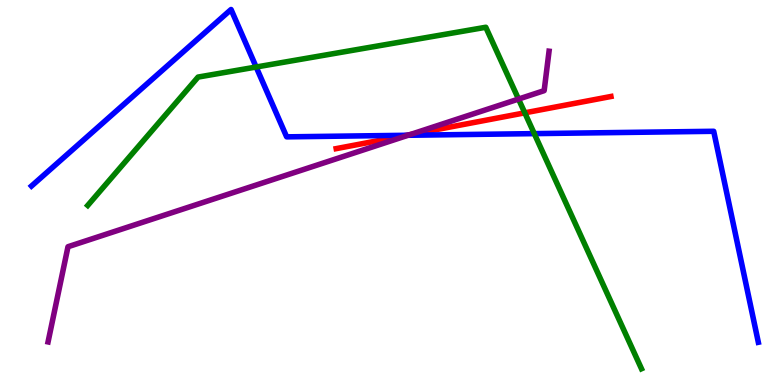[{'lines': ['blue', 'red'], 'intersections': [{'x': 5.25, 'y': 6.49}]}, {'lines': ['green', 'red'], 'intersections': [{'x': 6.77, 'y': 7.07}]}, {'lines': ['purple', 'red'], 'intersections': [{'x': 5.29, 'y': 6.5}]}, {'lines': ['blue', 'green'], 'intersections': [{'x': 3.31, 'y': 8.26}, {'x': 6.89, 'y': 6.53}]}, {'lines': ['blue', 'purple'], 'intersections': [{'x': 5.27, 'y': 6.49}]}, {'lines': ['green', 'purple'], 'intersections': [{'x': 6.69, 'y': 7.43}]}]